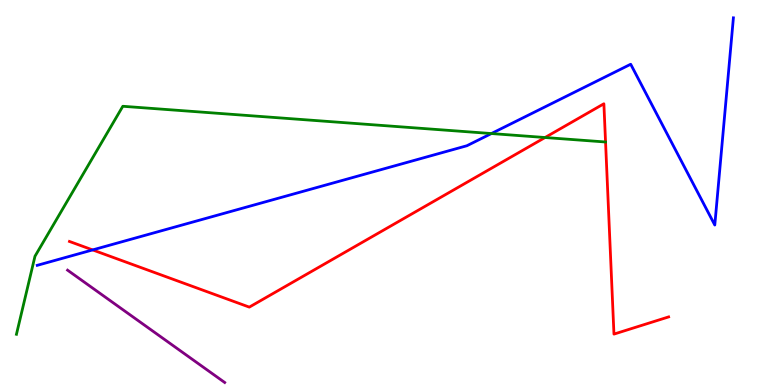[{'lines': ['blue', 'red'], 'intersections': [{'x': 1.2, 'y': 3.51}]}, {'lines': ['green', 'red'], 'intersections': [{'x': 7.03, 'y': 6.43}]}, {'lines': ['purple', 'red'], 'intersections': []}, {'lines': ['blue', 'green'], 'intersections': [{'x': 6.34, 'y': 6.53}]}, {'lines': ['blue', 'purple'], 'intersections': []}, {'lines': ['green', 'purple'], 'intersections': []}]